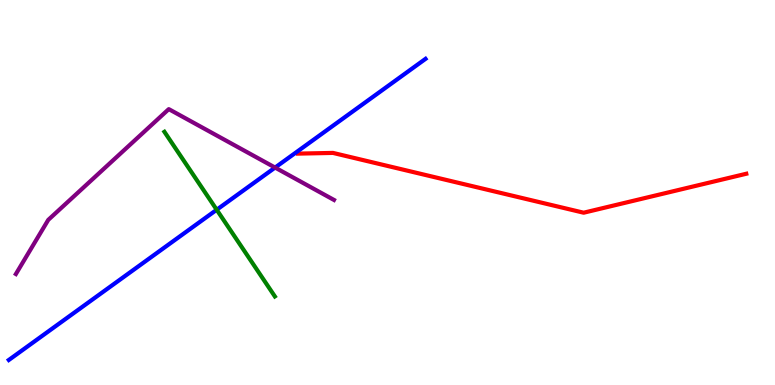[{'lines': ['blue', 'red'], 'intersections': []}, {'lines': ['green', 'red'], 'intersections': []}, {'lines': ['purple', 'red'], 'intersections': []}, {'lines': ['blue', 'green'], 'intersections': [{'x': 2.8, 'y': 4.55}]}, {'lines': ['blue', 'purple'], 'intersections': [{'x': 3.55, 'y': 5.65}]}, {'lines': ['green', 'purple'], 'intersections': []}]